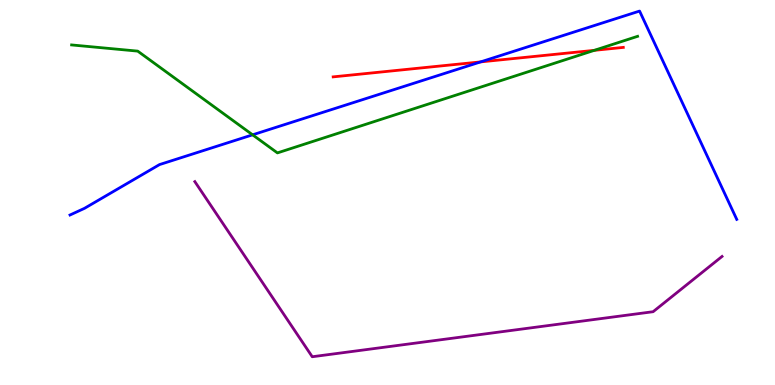[{'lines': ['blue', 'red'], 'intersections': [{'x': 6.2, 'y': 8.39}]}, {'lines': ['green', 'red'], 'intersections': [{'x': 7.67, 'y': 8.69}]}, {'lines': ['purple', 'red'], 'intersections': []}, {'lines': ['blue', 'green'], 'intersections': [{'x': 3.26, 'y': 6.5}]}, {'lines': ['blue', 'purple'], 'intersections': []}, {'lines': ['green', 'purple'], 'intersections': []}]